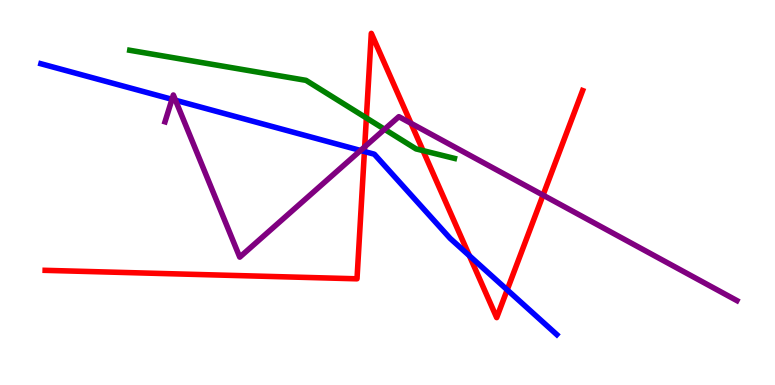[{'lines': ['blue', 'red'], 'intersections': [{'x': 4.7, 'y': 6.06}, {'x': 6.06, 'y': 3.36}, {'x': 6.54, 'y': 2.47}]}, {'lines': ['green', 'red'], 'intersections': [{'x': 4.73, 'y': 6.94}, {'x': 5.46, 'y': 6.09}]}, {'lines': ['purple', 'red'], 'intersections': [{'x': 4.71, 'y': 6.19}, {'x': 5.3, 'y': 6.8}, {'x': 7.01, 'y': 4.93}]}, {'lines': ['blue', 'green'], 'intersections': []}, {'lines': ['blue', 'purple'], 'intersections': [{'x': 2.22, 'y': 7.42}, {'x': 2.26, 'y': 7.4}, {'x': 4.65, 'y': 6.09}]}, {'lines': ['green', 'purple'], 'intersections': [{'x': 4.96, 'y': 6.64}]}]